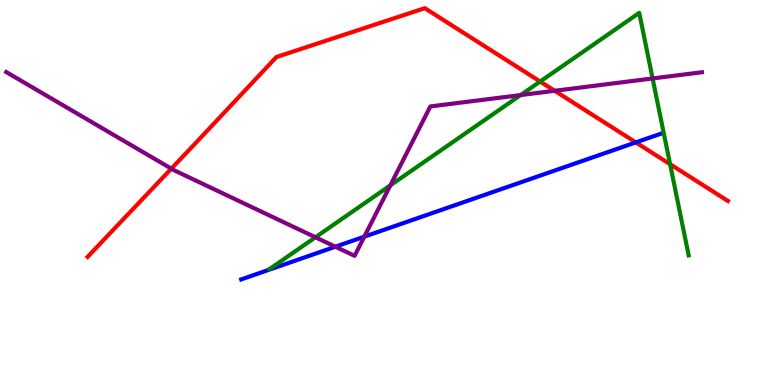[{'lines': ['blue', 'red'], 'intersections': [{'x': 8.2, 'y': 6.3}]}, {'lines': ['green', 'red'], 'intersections': [{'x': 6.97, 'y': 7.88}, {'x': 8.65, 'y': 5.74}]}, {'lines': ['purple', 'red'], 'intersections': [{'x': 2.21, 'y': 5.62}, {'x': 7.16, 'y': 7.64}]}, {'lines': ['blue', 'green'], 'intersections': []}, {'lines': ['blue', 'purple'], 'intersections': [{'x': 4.33, 'y': 3.59}, {'x': 4.7, 'y': 3.85}]}, {'lines': ['green', 'purple'], 'intersections': [{'x': 4.07, 'y': 3.84}, {'x': 5.04, 'y': 5.18}, {'x': 6.72, 'y': 7.53}, {'x': 8.42, 'y': 7.96}]}]